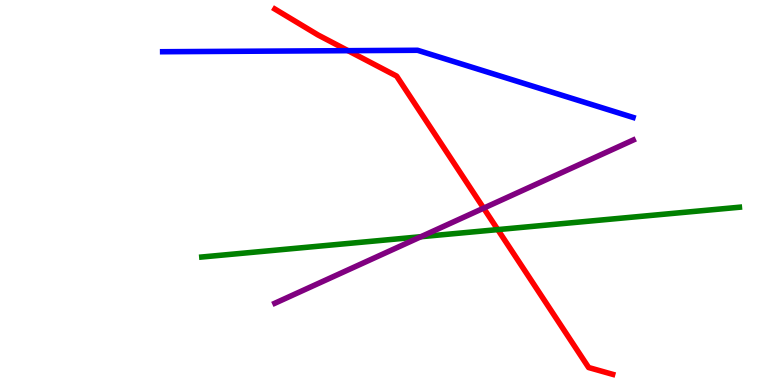[{'lines': ['blue', 'red'], 'intersections': [{'x': 4.49, 'y': 8.68}]}, {'lines': ['green', 'red'], 'intersections': [{'x': 6.42, 'y': 4.04}]}, {'lines': ['purple', 'red'], 'intersections': [{'x': 6.24, 'y': 4.59}]}, {'lines': ['blue', 'green'], 'intersections': []}, {'lines': ['blue', 'purple'], 'intersections': []}, {'lines': ['green', 'purple'], 'intersections': [{'x': 5.43, 'y': 3.85}]}]